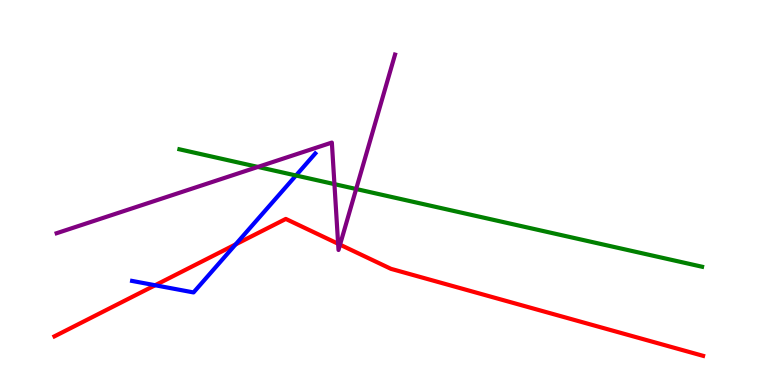[{'lines': ['blue', 'red'], 'intersections': [{'x': 2.0, 'y': 2.59}, {'x': 3.04, 'y': 3.65}]}, {'lines': ['green', 'red'], 'intersections': []}, {'lines': ['purple', 'red'], 'intersections': [{'x': 4.36, 'y': 3.67}, {'x': 4.39, 'y': 3.64}]}, {'lines': ['blue', 'green'], 'intersections': [{'x': 3.82, 'y': 5.44}]}, {'lines': ['blue', 'purple'], 'intersections': []}, {'lines': ['green', 'purple'], 'intersections': [{'x': 3.33, 'y': 5.66}, {'x': 4.32, 'y': 5.22}, {'x': 4.6, 'y': 5.09}]}]